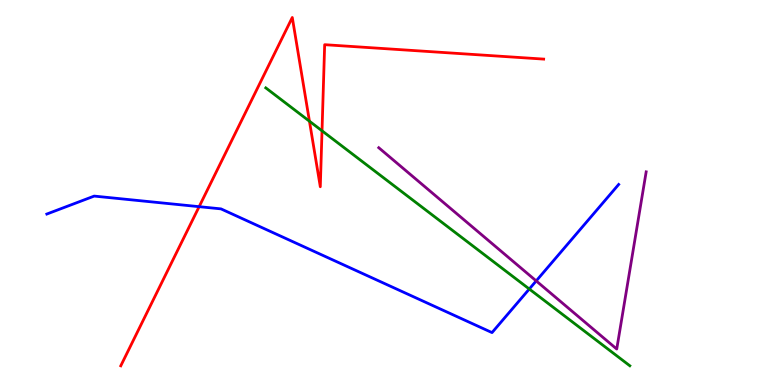[{'lines': ['blue', 'red'], 'intersections': [{'x': 2.57, 'y': 4.63}]}, {'lines': ['green', 'red'], 'intersections': [{'x': 3.99, 'y': 6.85}, {'x': 4.16, 'y': 6.6}]}, {'lines': ['purple', 'red'], 'intersections': []}, {'lines': ['blue', 'green'], 'intersections': [{'x': 6.83, 'y': 2.49}]}, {'lines': ['blue', 'purple'], 'intersections': [{'x': 6.92, 'y': 2.7}]}, {'lines': ['green', 'purple'], 'intersections': []}]